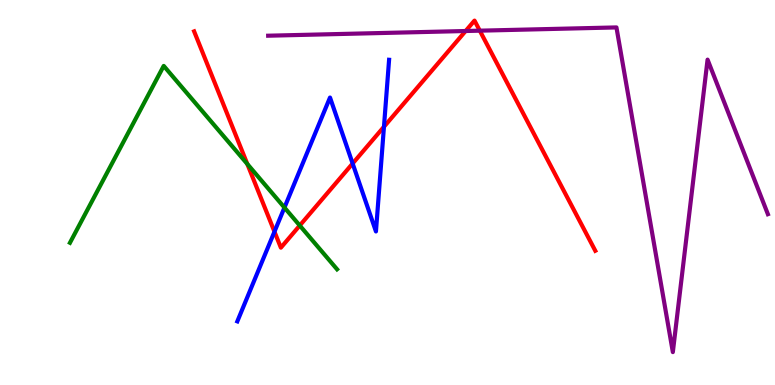[{'lines': ['blue', 'red'], 'intersections': [{'x': 3.54, 'y': 3.98}, {'x': 4.55, 'y': 5.75}, {'x': 4.95, 'y': 6.71}]}, {'lines': ['green', 'red'], 'intersections': [{'x': 3.19, 'y': 5.74}, {'x': 3.87, 'y': 4.14}]}, {'lines': ['purple', 'red'], 'intersections': [{'x': 6.01, 'y': 9.19}, {'x': 6.19, 'y': 9.2}]}, {'lines': ['blue', 'green'], 'intersections': [{'x': 3.67, 'y': 4.61}]}, {'lines': ['blue', 'purple'], 'intersections': []}, {'lines': ['green', 'purple'], 'intersections': []}]